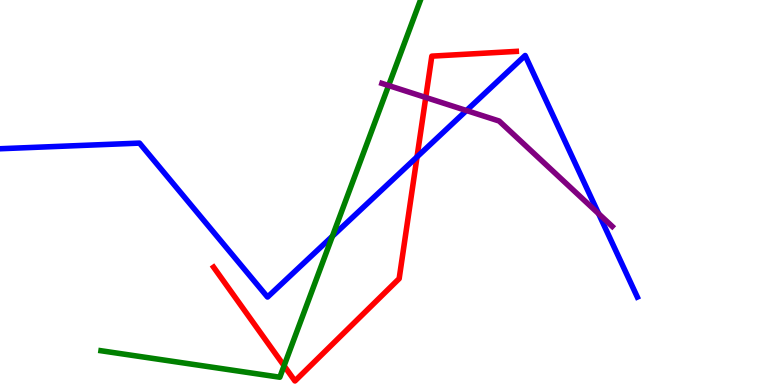[{'lines': ['blue', 'red'], 'intersections': [{'x': 5.38, 'y': 5.92}]}, {'lines': ['green', 'red'], 'intersections': [{'x': 3.67, 'y': 0.499}]}, {'lines': ['purple', 'red'], 'intersections': [{'x': 5.49, 'y': 7.47}]}, {'lines': ['blue', 'green'], 'intersections': [{'x': 4.29, 'y': 3.86}]}, {'lines': ['blue', 'purple'], 'intersections': [{'x': 6.02, 'y': 7.13}, {'x': 7.72, 'y': 4.45}]}, {'lines': ['green', 'purple'], 'intersections': [{'x': 5.01, 'y': 7.78}]}]